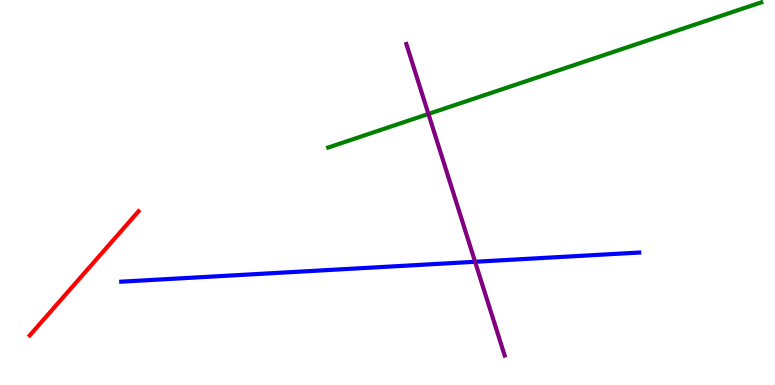[{'lines': ['blue', 'red'], 'intersections': []}, {'lines': ['green', 'red'], 'intersections': []}, {'lines': ['purple', 'red'], 'intersections': []}, {'lines': ['blue', 'green'], 'intersections': []}, {'lines': ['blue', 'purple'], 'intersections': [{'x': 6.13, 'y': 3.2}]}, {'lines': ['green', 'purple'], 'intersections': [{'x': 5.53, 'y': 7.04}]}]